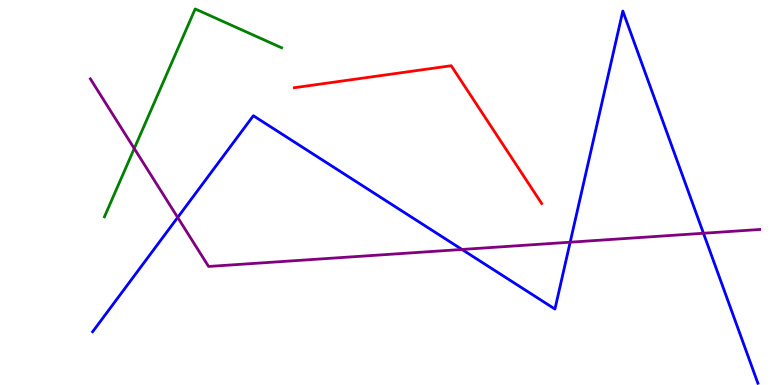[{'lines': ['blue', 'red'], 'intersections': []}, {'lines': ['green', 'red'], 'intersections': []}, {'lines': ['purple', 'red'], 'intersections': []}, {'lines': ['blue', 'green'], 'intersections': []}, {'lines': ['blue', 'purple'], 'intersections': [{'x': 2.29, 'y': 4.35}, {'x': 5.96, 'y': 3.52}, {'x': 7.36, 'y': 3.71}, {'x': 9.08, 'y': 3.94}]}, {'lines': ['green', 'purple'], 'intersections': [{'x': 1.73, 'y': 6.14}]}]